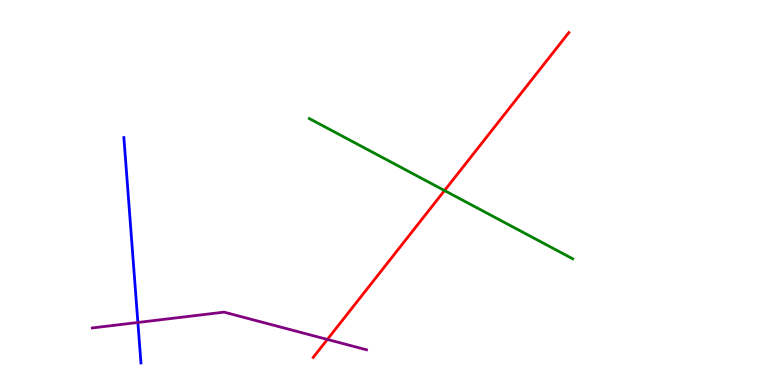[{'lines': ['blue', 'red'], 'intersections': []}, {'lines': ['green', 'red'], 'intersections': [{'x': 5.74, 'y': 5.05}]}, {'lines': ['purple', 'red'], 'intersections': [{'x': 4.22, 'y': 1.18}]}, {'lines': ['blue', 'green'], 'intersections': []}, {'lines': ['blue', 'purple'], 'intersections': [{'x': 1.78, 'y': 1.62}]}, {'lines': ['green', 'purple'], 'intersections': []}]